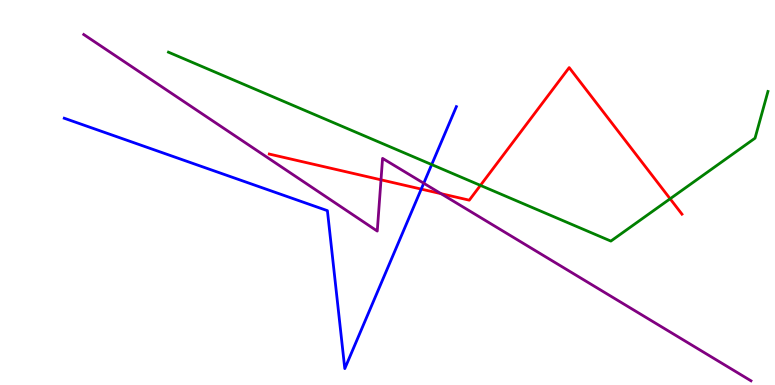[{'lines': ['blue', 'red'], 'intersections': [{'x': 5.44, 'y': 5.09}]}, {'lines': ['green', 'red'], 'intersections': [{'x': 6.2, 'y': 5.18}, {'x': 8.65, 'y': 4.84}]}, {'lines': ['purple', 'red'], 'intersections': [{'x': 4.92, 'y': 5.33}, {'x': 5.69, 'y': 4.97}]}, {'lines': ['blue', 'green'], 'intersections': [{'x': 5.57, 'y': 5.73}]}, {'lines': ['blue', 'purple'], 'intersections': [{'x': 5.47, 'y': 5.24}]}, {'lines': ['green', 'purple'], 'intersections': []}]